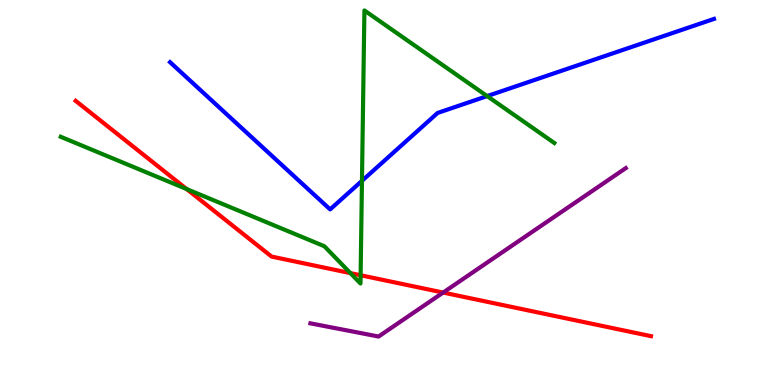[{'lines': ['blue', 'red'], 'intersections': []}, {'lines': ['green', 'red'], 'intersections': [{'x': 2.41, 'y': 5.09}, {'x': 4.52, 'y': 2.91}, {'x': 4.65, 'y': 2.85}]}, {'lines': ['purple', 'red'], 'intersections': [{'x': 5.72, 'y': 2.4}]}, {'lines': ['blue', 'green'], 'intersections': [{'x': 4.67, 'y': 5.3}, {'x': 6.29, 'y': 7.5}]}, {'lines': ['blue', 'purple'], 'intersections': []}, {'lines': ['green', 'purple'], 'intersections': []}]